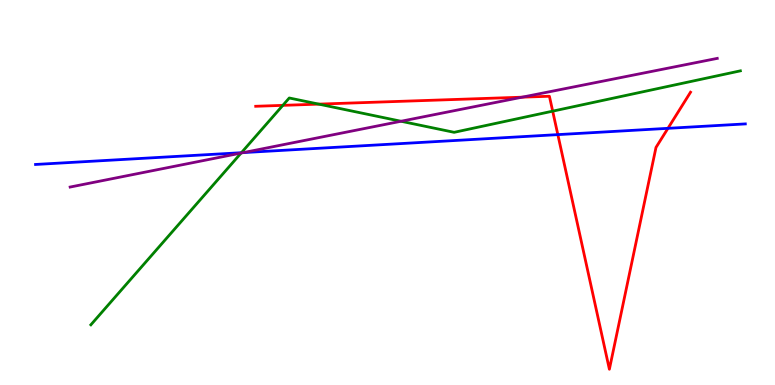[{'lines': ['blue', 'red'], 'intersections': [{'x': 7.2, 'y': 6.5}, {'x': 8.62, 'y': 6.67}]}, {'lines': ['green', 'red'], 'intersections': [{'x': 3.65, 'y': 7.26}, {'x': 4.11, 'y': 7.3}, {'x': 7.13, 'y': 7.11}]}, {'lines': ['purple', 'red'], 'intersections': [{'x': 6.74, 'y': 7.48}]}, {'lines': ['blue', 'green'], 'intersections': [{'x': 3.11, 'y': 6.03}]}, {'lines': ['blue', 'purple'], 'intersections': [{'x': 3.14, 'y': 6.04}]}, {'lines': ['green', 'purple'], 'intersections': [{'x': 3.11, 'y': 6.02}, {'x': 5.17, 'y': 6.85}]}]